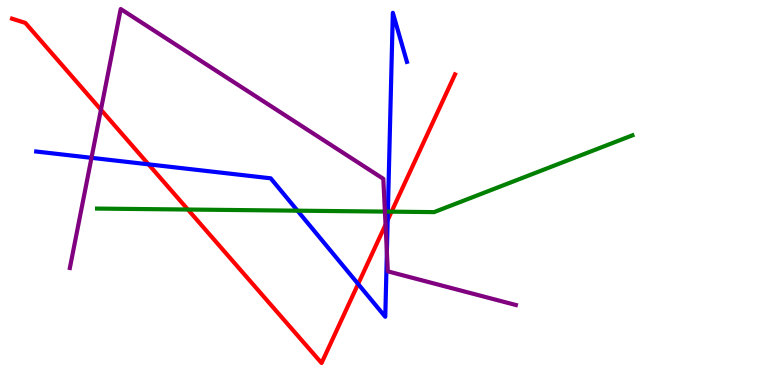[{'lines': ['blue', 'red'], 'intersections': [{'x': 1.92, 'y': 5.73}, {'x': 4.62, 'y': 2.62}, {'x': 5.0, 'y': 4.28}]}, {'lines': ['green', 'red'], 'intersections': [{'x': 2.42, 'y': 4.56}, {'x': 5.05, 'y': 4.5}]}, {'lines': ['purple', 'red'], 'intersections': [{'x': 1.3, 'y': 7.15}, {'x': 4.97, 'y': 4.16}]}, {'lines': ['blue', 'green'], 'intersections': [{'x': 3.84, 'y': 4.53}, {'x': 5.0, 'y': 4.5}]}, {'lines': ['blue', 'purple'], 'intersections': [{'x': 1.18, 'y': 5.9}, {'x': 4.99, 'y': 3.45}]}, {'lines': ['green', 'purple'], 'intersections': [{'x': 4.97, 'y': 4.5}]}]